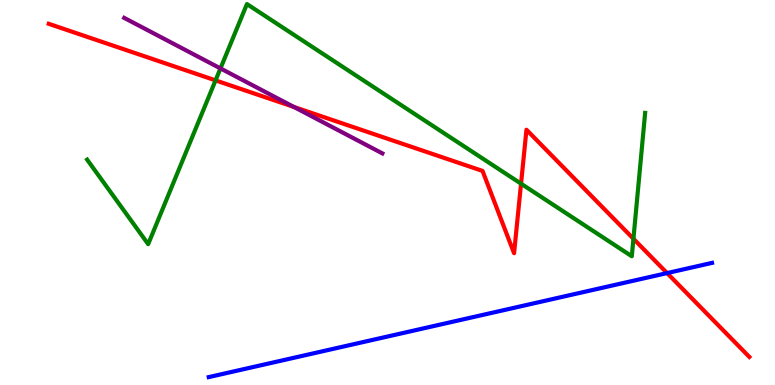[{'lines': ['blue', 'red'], 'intersections': [{'x': 8.61, 'y': 2.91}]}, {'lines': ['green', 'red'], 'intersections': [{'x': 2.78, 'y': 7.91}, {'x': 6.72, 'y': 5.23}, {'x': 8.17, 'y': 3.8}]}, {'lines': ['purple', 'red'], 'intersections': [{'x': 3.79, 'y': 7.22}]}, {'lines': ['blue', 'green'], 'intersections': []}, {'lines': ['blue', 'purple'], 'intersections': []}, {'lines': ['green', 'purple'], 'intersections': [{'x': 2.84, 'y': 8.22}]}]